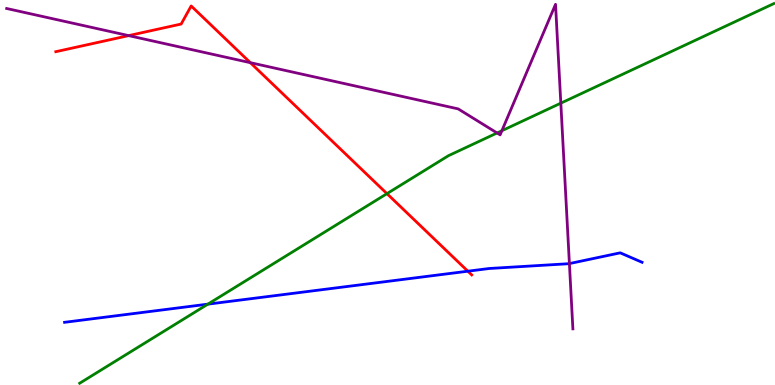[{'lines': ['blue', 'red'], 'intersections': [{'x': 6.04, 'y': 2.96}]}, {'lines': ['green', 'red'], 'intersections': [{'x': 4.99, 'y': 4.97}]}, {'lines': ['purple', 'red'], 'intersections': [{'x': 1.66, 'y': 9.07}, {'x': 3.23, 'y': 8.37}]}, {'lines': ['blue', 'green'], 'intersections': [{'x': 2.68, 'y': 2.1}]}, {'lines': ['blue', 'purple'], 'intersections': [{'x': 7.35, 'y': 3.15}]}, {'lines': ['green', 'purple'], 'intersections': [{'x': 6.41, 'y': 6.55}, {'x': 6.48, 'y': 6.6}, {'x': 7.24, 'y': 7.32}]}]